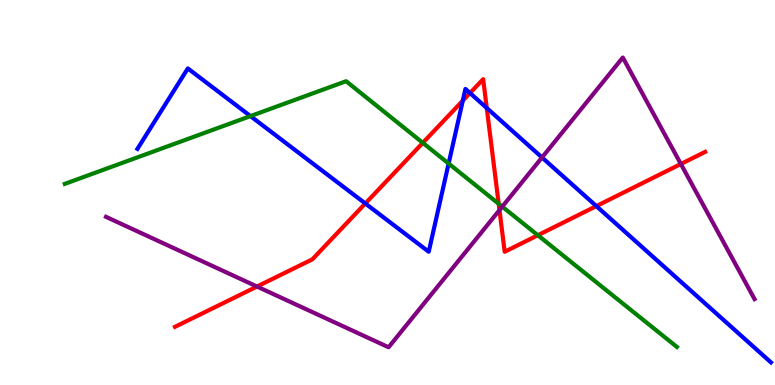[{'lines': ['blue', 'red'], 'intersections': [{'x': 4.71, 'y': 4.71}, {'x': 5.97, 'y': 7.39}, {'x': 6.06, 'y': 7.58}, {'x': 6.28, 'y': 7.19}, {'x': 7.69, 'y': 4.65}]}, {'lines': ['green', 'red'], 'intersections': [{'x': 5.46, 'y': 6.29}, {'x': 6.43, 'y': 4.71}, {'x': 6.94, 'y': 3.89}]}, {'lines': ['purple', 'red'], 'intersections': [{'x': 3.32, 'y': 2.56}, {'x': 6.44, 'y': 4.54}, {'x': 8.79, 'y': 5.74}]}, {'lines': ['blue', 'green'], 'intersections': [{'x': 3.23, 'y': 6.98}, {'x': 5.79, 'y': 5.75}]}, {'lines': ['blue', 'purple'], 'intersections': [{'x': 6.99, 'y': 5.91}]}, {'lines': ['green', 'purple'], 'intersections': [{'x': 6.48, 'y': 4.63}]}]